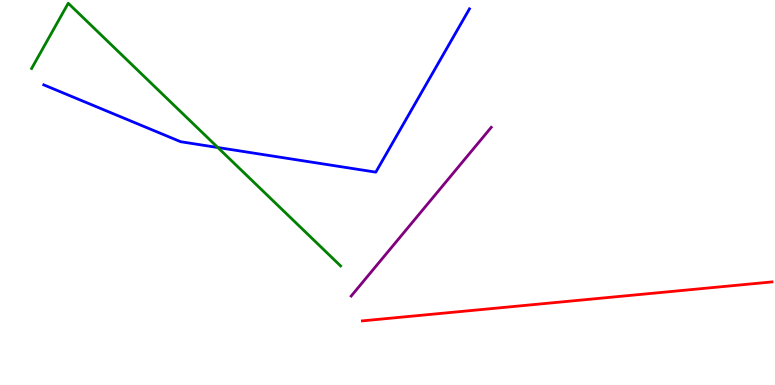[{'lines': ['blue', 'red'], 'intersections': []}, {'lines': ['green', 'red'], 'intersections': []}, {'lines': ['purple', 'red'], 'intersections': []}, {'lines': ['blue', 'green'], 'intersections': [{'x': 2.81, 'y': 6.17}]}, {'lines': ['blue', 'purple'], 'intersections': []}, {'lines': ['green', 'purple'], 'intersections': []}]